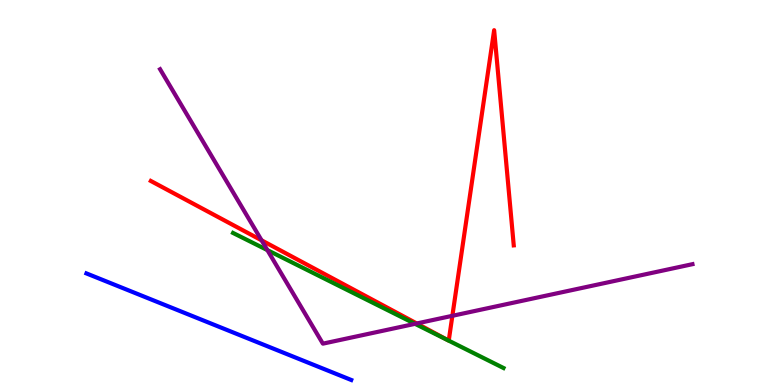[{'lines': ['blue', 'red'], 'intersections': []}, {'lines': ['green', 'red'], 'intersections': []}, {'lines': ['purple', 'red'], 'intersections': [{'x': 3.38, 'y': 3.76}, {'x': 5.38, 'y': 1.6}, {'x': 5.84, 'y': 1.8}]}, {'lines': ['blue', 'green'], 'intersections': []}, {'lines': ['blue', 'purple'], 'intersections': []}, {'lines': ['green', 'purple'], 'intersections': [{'x': 3.45, 'y': 3.5}, {'x': 5.36, 'y': 1.59}]}]